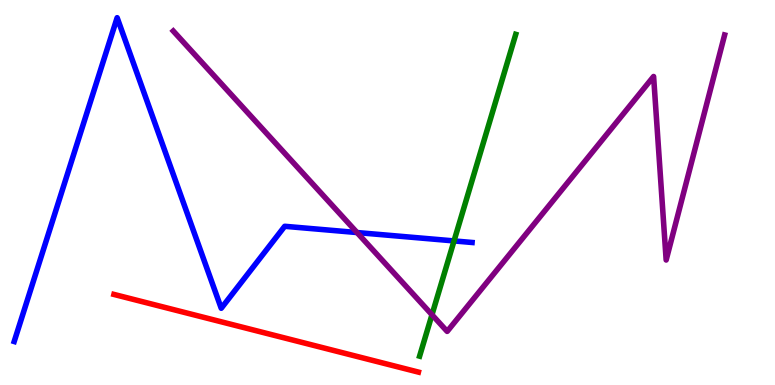[{'lines': ['blue', 'red'], 'intersections': []}, {'lines': ['green', 'red'], 'intersections': []}, {'lines': ['purple', 'red'], 'intersections': []}, {'lines': ['blue', 'green'], 'intersections': [{'x': 5.86, 'y': 3.74}]}, {'lines': ['blue', 'purple'], 'intersections': [{'x': 4.61, 'y': 3.96}]}, {'lines': ['green', 'purple'], 'intersections': [{'x': 5.57, 'y': 1.82}]}]